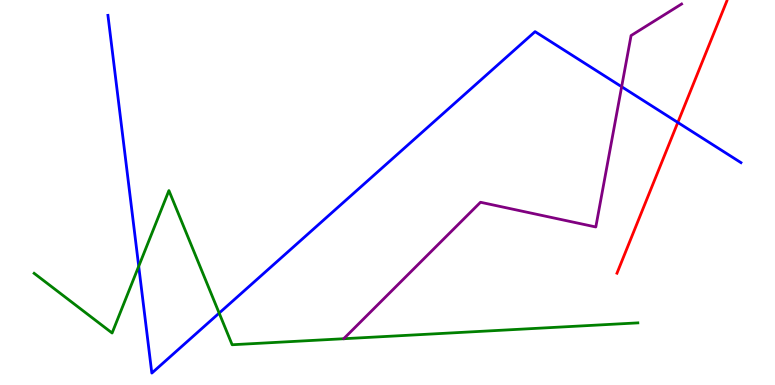[{'lines': ['blue', 'red'], 'intersections': [{'x': 8.75, 'y': 6.82}]}, {'lines': ['green', 'red'], 'intersections': []}, {'lines': ['purple', 'red'], 'intersections': []}, {'lines': ['blue', 'green'], 'intersections': [{'x': 1.79, 'y': 3.08}, {'x': 2.83, 'y': 1.87}]}, {'lines': ['blue', 'purple'], 'intersections': [{'x': 8.02, 'y': 7.75}]}, {'lines': ['green', 'purple'], 'intersections': []}]